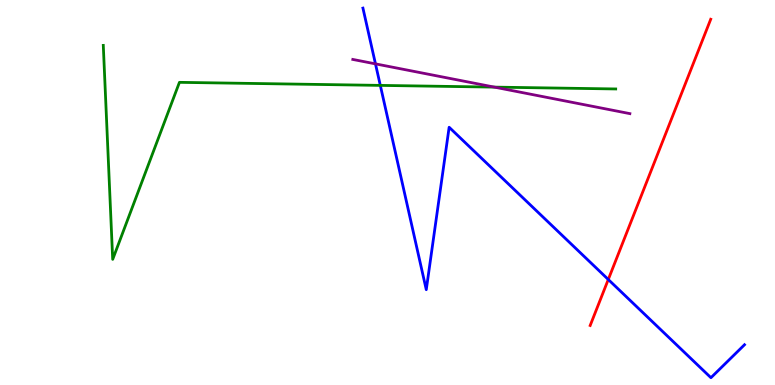[{'lines': ['blue', 'red'], 'intersections': [{'x': 7.85, 'y': 2.74}]}, {'lines': ['green', 'red'], 'intersections': []}, {'lines': ['purple', 'red'], 'intersections': []}, {'lines': ['blue', 'green'], 'intersections': [{'x': 4.91, 'y': 7.78}]}, {'lines': ['blue', 'purple'], 'intersections': [{'x': 4.84, 'y': 8.34}]}, {'lines': ['green', 'purple'], 'intersections': [{'x': 6.38, 'y': 7.74}]}]